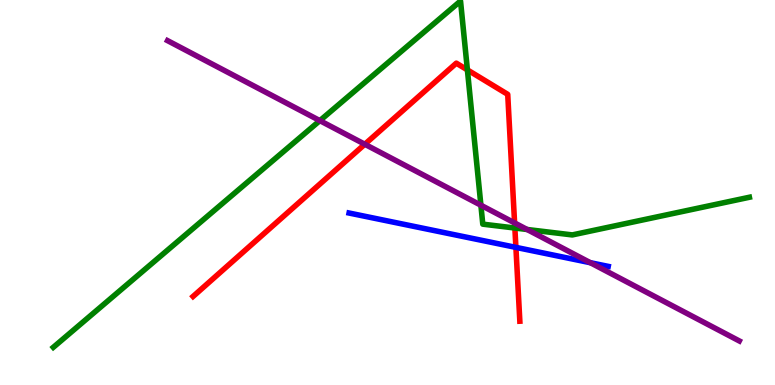[{'lines': ['blue', 'red'], 'intersections': [{'x': 6.66, 'y': 3.57}]}, {'lines': ['green', 'red'], 'intersections': [{'x': 6.03, 'y': 8.18}, {'x': 6.64, 'y': 4.08}]}, {'lines': ['purple', 'red'], 'intersections': [{'x': 4.71, 'y': 6.25}, {'x': 6.64, 'y': 4.21}]}, {'lines': ['blue', 'green'], 'intersections': []}, {'lines': ['blue', 'purple'], 'intersections': [{'x': 7.62, 'y': 3.18}]}, {'lines': ['green', 'purple'], 'intersections': [{'x': 4.13, 'y': 6.87}, {'x': 6.21, 'y': 4.67}, {'x': 6.8, 'y': 4.04}]}]